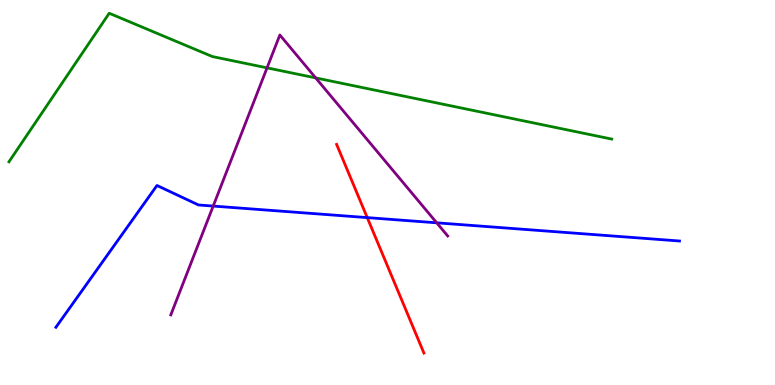[{'lines': ['blue', 'red'], 'intersections': [{'x': 4.74, 'y': 4.35}]}, {'lines': ['green', 'red'], 'intersections': []}, {'lines': ['purple', 'red'], 'intersections': []}, {'lines': ['blue', 'green'], 'intersections': []}, {'lines': ['blue', 'purple'], 'intersections': [{'x': 2.75, 'y': 4.65}, {'x': 5.64, 'y': 4.21}]}, {'lines': ['green', 'purple'], 'intersections': [{'x': 3.45, 'y': 8.24}, {'x': 4.07, 'y': 7.98}]}]